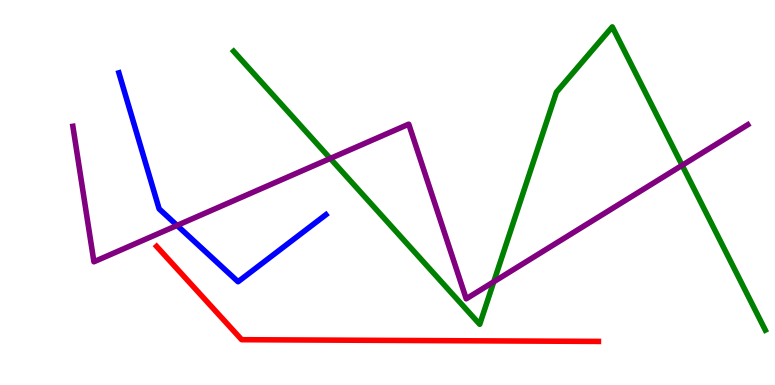[{'lines': ['blue', 'red'], 'intersections': []}, {'lines': ['green', 'red'], 'intersections': []}, {'lines': ['purple', 'red'], 'intersections': []}, {'lines': ['blue', 'green'], 'intersections': []}, {'lines': ['blue', 'purple'], 'intersections': [{'x': 2.28, 'y': 4.14}]}, {'lines': ['green', 'purple'], 'intersections': [{'x': 4.26, 'y': 5.88}, {'x': 6.37, 'y': 2.68}, {'x': 8.8, 'y': 5.71}]}]